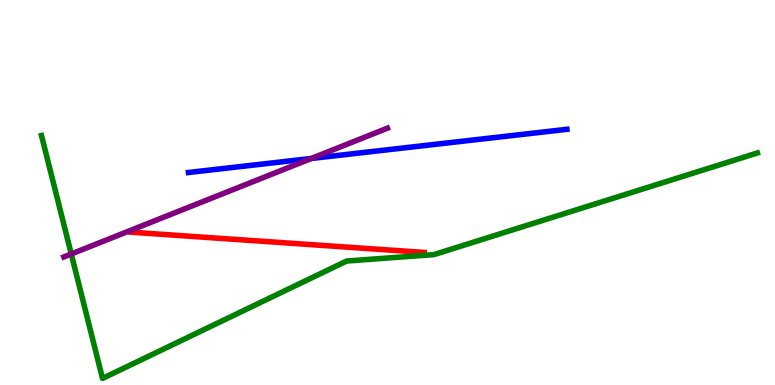[{'lines': ['blue', 'red'], 'intersections': []}, {'lines': ['green', 'red'], 'intersections': []}, {'lines': ['purple', 'red'], 'intersections': []}, {'lines': ['blue', 'green'], 'intersections': []}, {'lines': ['blue', 'purple'], 'intersections': [{'x': 4.02, 'y': 5.88}]}, {'lines': ['green', 'purple'], 'intersections': [{'x': 0.919, 'y': 3.4}]}]